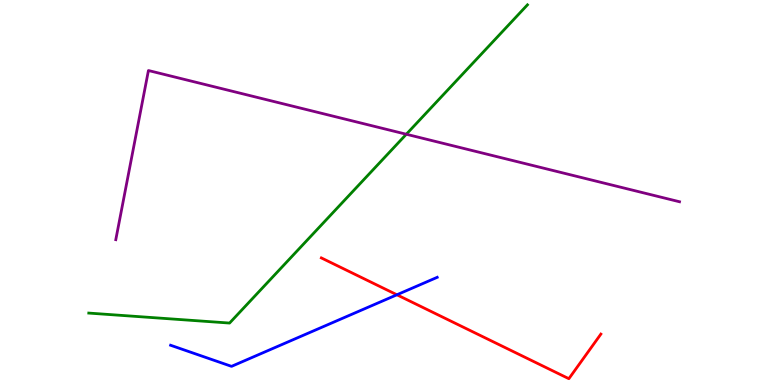[{'lines': ['blue', 'red'], 'intersections': [{'x': 5.12, 'y': 2.34}]}, {'lines': ['green', 'red'], 'intersections': []}, {'lines': ['purple', 'red'], 'intersections': []}, {'lines': ['blue', 'green'], 'intersections': []}, {'lines': ['blue', 'purple'], 'intersections': []}, {'lines': ['green', 'purple'], 'intersections': [{'x': 5.24, 'y': 6.51}]}]